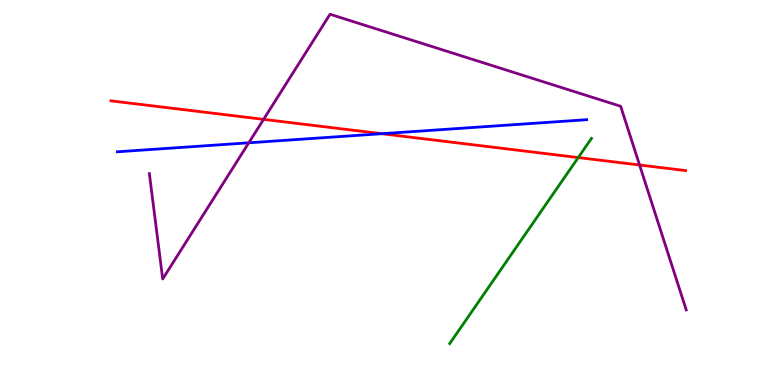[{'lines': ['blue', 'red'], 'intersections': [{'x': 4.93, 'y': 6.53}]}, {'lines': ['green', 'red'], 'intersections': [{'x': 7.46, 'y': 5.91}]}, {'lines': ['purple', 'red'], 'intersections': [{'x': 3.4, 'y': 6.9}, {'x': 8.25, 'y': 5.71}]}, {'lines': ['blue', 'green'], 'intersections': []}, {'lines': ['blue', 'purple'], 'intersections': [{'x': 3.21, 'y': 6.29}]}, {'lines': ['green', 'purple'], 'intersections': []}]